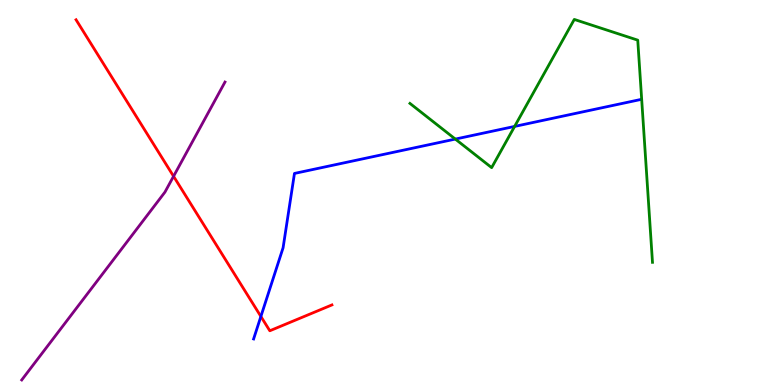[{'lines': ['blue', 'red'], 'intersections': [{'x': 3.37, 'y': 1.78}]}, {'lines': ['green', 'red'], 'intersections': []}, {'lines': ['purple', 'red'], 'intersections': [{'x': 2.24, 'y': 5.42}]}, {'lines': ['blue', 'green'], 'intersections': [{'x': 5.88, 'y': 6.39}, {'x': 6.64, 'y': 6.72}]}, {'lines': ['blue', 'purple'], 'intersections': []}, {'lines': ['green', 'purple'], 'intersections': []}]